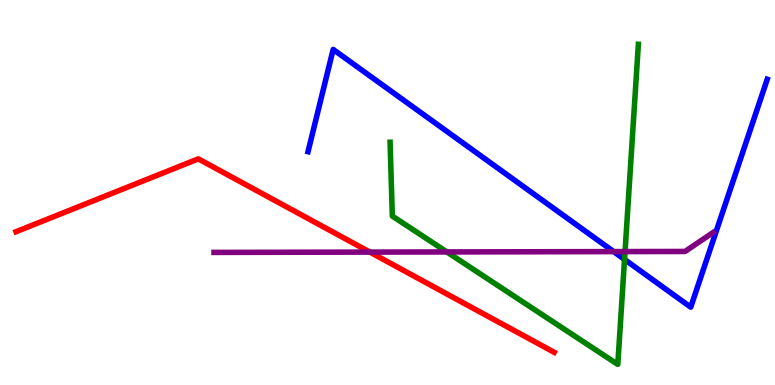[{'lines': ['blue', 'red'], 'intersections': []}, {'lines': ['green', 'red'], 'intersections': []}, {'lines': ['purple', 'red'], 'intersections': [{'x': 4.77, 'y': 3.45}]}, {'lines': ['blue', 'green'], 'intersections': [{'x': 8.06, 'y': 3.26}]}, {'lines': ['blue', 'purple'], 'intersections': [{'x': 7.92, 'y': 3.46}]}, {'lines': ['green', 'purple'], 'intersections': [{'x': 5.77, 'y': 3.46}, {'x': 8.07, 'y': 3.47}]}]